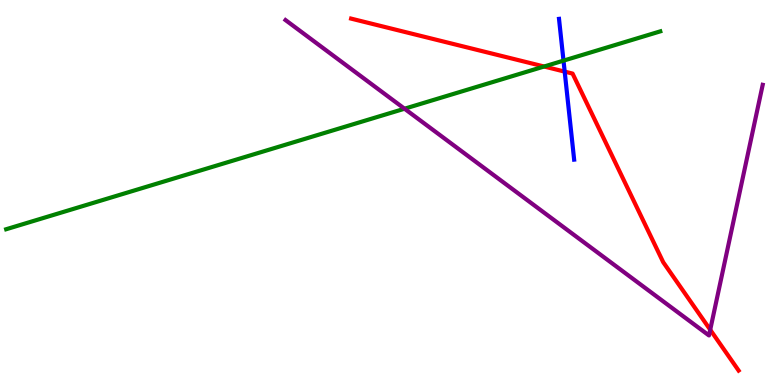[{'lines': ['blue', 'red'], 'intersections': [{'x': 7.29, 'y': 8.14}]}, {'lines': ['green', 'red'], 'intersections': [{'x': 7.02, 'y': 8.27}]}, {'lines': ['purple', 'red'], 'intersections': [{'x': 9.16, 'y': 1.43}]}, {'lines': ['blue', 'green'], 'intersections': [{'x': 7.27, 'y': 8.42}]}, {'lines': ['blue', 'purple'], 'intersections': []}, {'lines': ['green', 'purple'], 'intersections': [{'x': 5.22, 'y': 7.18}]}]